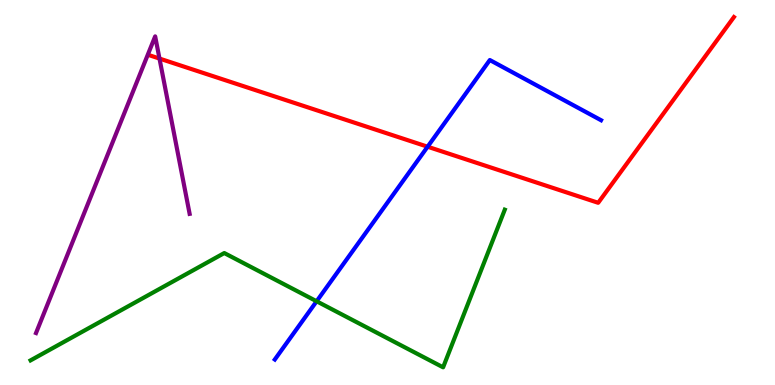[{'lines': ['blue', 'red'], 'intersections': [{'x': 5.52, 'y': 6.19}]}, {'lines': ['green', 'red'], 'intersections': []}, {'lines': ['purple', 'red'], 'intersections': [{'x': 2.06, 'y': 8.48}]}, {'lines': ['blue', 'green'], 'intersections': [{'x': 4.09, 'y': 2.17}]}, {'lines': ['blue', 'purple'], 'intersections': []}, {'lines': ['green', 'purple'], 'intersections': []}]